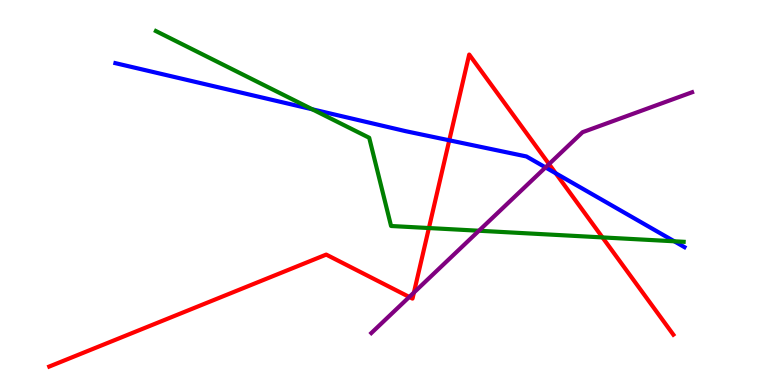[{'lines': ['blue', 'red'], 'intersections': [{'x': 5.8, 'y': 6.36}, {'x': 7.17, 'y': 5.5}]}, {'lines': ['green', 'red'], 'intersections': [{'x': 5.53, 'y': 4.08}, {'x': 7.77, 'y': 3.83}]}, {'lines': ['purple', 'red'], 'intersections': [{'x': 5.28, 'y': 2.29}, {'x': 5.34, 'y': 2.4}, {'x': 7.08, 'y': 5.74}]}, {'lines': ['blue', 'green'], 'intersections': [{'x': 4.03, 'y': 7.16}, {'x': 8.7, 'y': 3.73}]}, {'lines': ['blue', 'purple'], 'intersections': [{'x': 7.04, 'y': 5.65}]}, {'lines': ['green', 'purple'], 'intersections': [{'x': 6.18, 'y': 4.01}]}]